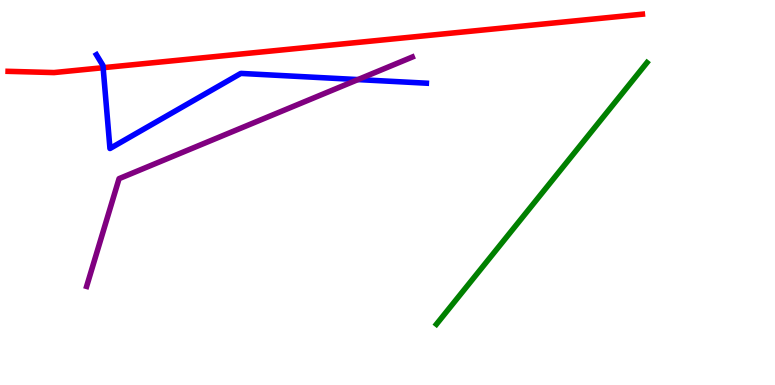[{'lines': ['blue', 'red'], 'intersections': [{'x': 1.33, 'y': 8.24}]}, {'lines': ['green', 'red'], 'intersections': []}, {'lines': ['purple', 'red'], 'intersections': []}, {'lines': ['blue', 'green'], 'intersections': []}, {'lines': ['blue', 'purple'], 'intersections': [{'x': 4.62, 'y': 7.93}]}, {'lines': ['green', 'purple'], 'intersections': []}]